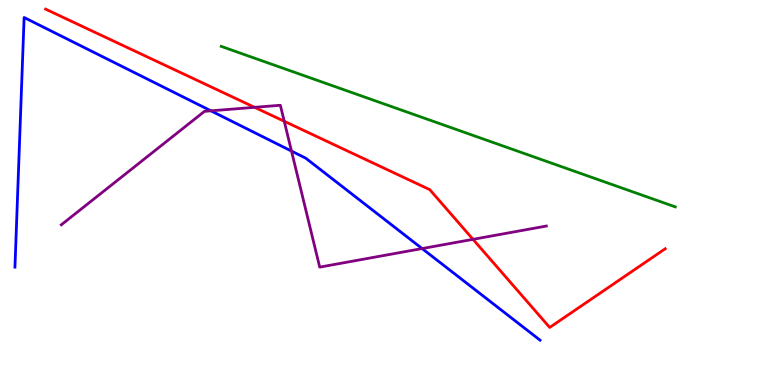[{'lines': ['blue', 'red'], 'intersections': []}, {'lines': ['green', 'red'], 'intersections': []}, {'lines': ['purple', 'red'], 'intersections': [{'x': 3.28, 'y': 7.21}, {'x': 3.67, 'y': 6.85}, {'x': 6.1, 'y': 3.78}]}, {'lines': ['blue', 'green'], 'intersections': []}, {'lines': ['blue', 'purple'], 'intersections': [{'x': 2.72, 'y': 7.12}, {'x': 3.76, 'y': 6.08}, {'x': 5.45, 'y': 3.54}]}, {'lines': ['green', 'purple'], 'intersections': []}]